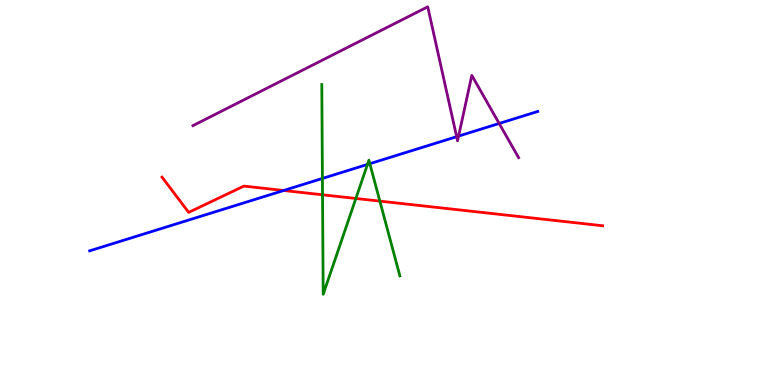[{'lines': ['blue', 'red'], 'intersections': [{'x': 3.66, 'y': 5.05}]}, {'lines': ['green', 'red'], 'intersections': [{'x': 4.16, 'y': 4.94}, {'x': 4.59, 'y': 4.84}, {'x': 4.9, 'y': 4.78}]}, {'lines': ['purple', 'red'], 'intersections': []}, {'lines': ['blue', 'green'], 'intersections': [{'x': 4.16, 'y': 5.37}, {'x': 4.74, 'y': 5.73}, {'x': 4.77, 'y': 5.75}]}, {'lines': ['blue', 'purple'], 'intersections': [{'x': 5.89, 'y': 6.45}, {'x': 5.92, 'y': 6.47}, {'x': 6.44, 'y': 6.79}]}, {'lines': ['green', 'purple'], 'intersections': []}]